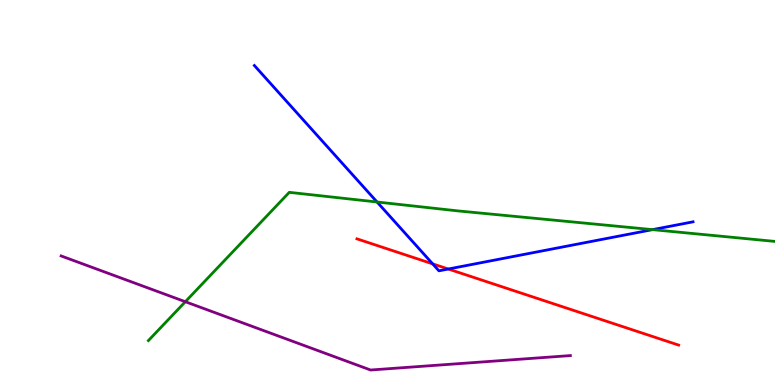[{'lines': ['blue', 'red'], 'intersections': [{'x': 5.58, 'y': 3.15}, {'x': 5.78, 'y': 3.01}]}, {'lines': ['green', 'red'], 'intersections': []}, {'lines': ['purple', 'red'], 'intersections': []}, {'lines': ['blue', 'green'], 'intersections': [{'x': 4.87, 'y': 4.75}, {'x': 8.42, 'y': 4.04}]}, {'lines': ['blue', 'purple'], 'intersections': []}, {'lines': ['green', 'purple'], 'intersections': [{'x': 2.39, 'y': 2.16}]}]